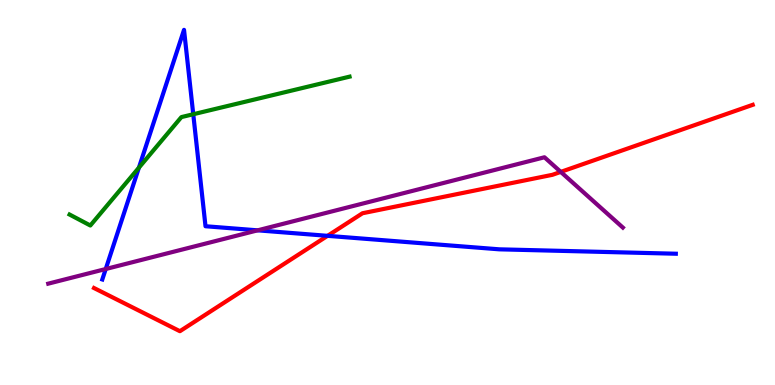[{'lines': ['blue', 'red'], 'intersections': [{'x': 4.23, 'y': 3.87}]}, {'lines': ['green', 'red'], 'intersections': []}, {'lines': ['purple', 'red'], 'intersections': [{'x': 7.24, 'y': 5.54}]}, {'lines': ['blue', 'green'], 'intersections': [{'x': 1.79, 'y': 5.65}, {'x': 2.49, 'y': 7.03}]}, {'lines': ['blue', 'purple'], 'intersections': [{'x': 1.36, 'y': 3.01}, {'x': 3.32, 'y': 4.02}]}, {'lines': ['green', 'purple'], 'intersections': []}]